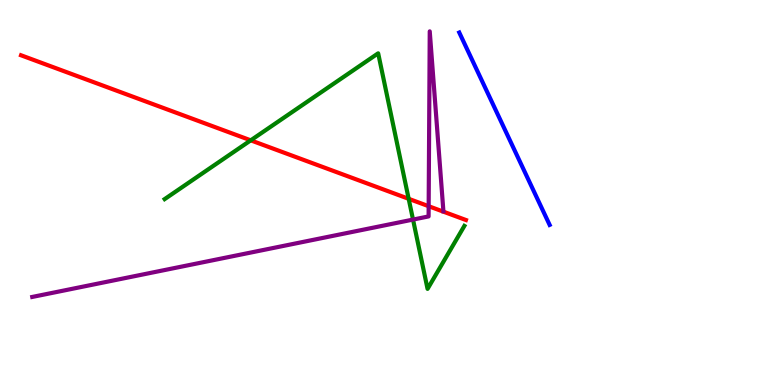[{'lines': ['blue', 'red'], 'intersections': []}, {'lines': ['green', 'red'], 'intersections': [{'x': 3.24, 'y': 6.36}, {'x': 5.27, 'y': 4.84}]}, {'lines': ['purple', 'red'], 'intersections': [{'x': 5.53, 'y': 4.64}]}, {'lines': ['blue', 'green'], 'intersections': []}, {'lines': ['blue', 'purple'], 'intersections': []}, {'lines': ['green', 'purple'], 'intersections': [{'x': 5.33, 'y': 4.3}]}]